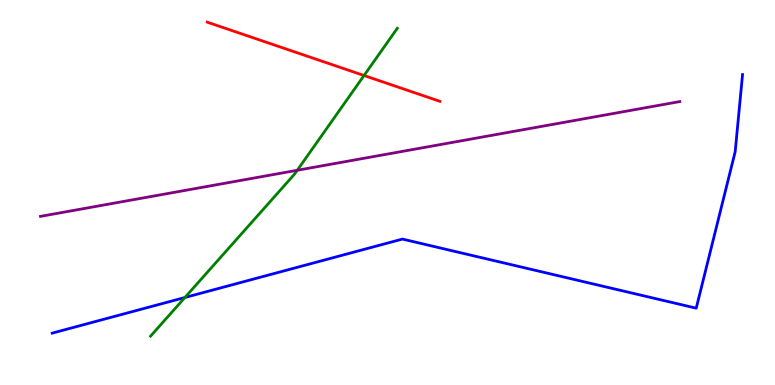[{'lines': ['blue', 'red'], 'intersections': []}, {'lines': ['green', 'red'], 'intersections': [{'x': 4.7, 'y': 8.04}]}, {'lines': ['purple', 'red'], 'intersections': []}, {'lines': ['blue', 'green'], 'intersections': [{'x': 2.39, 'y': 2.27}]}, {'lines': ['blue', 'purple'], 'intersections': []}, {'lines': ['green', 'purple'], 'intersections': [{'x': 3.84, 'y': 5.58}]}]